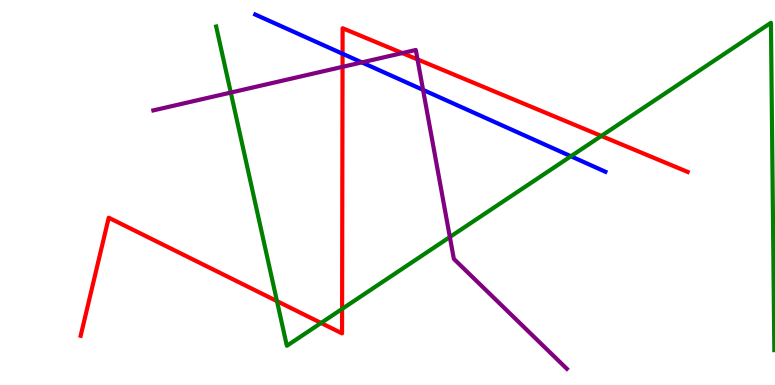[{'lines': ['blue', 'red'], 'intersections': [{'x': 4.42, 'y': 8.6}]}, {'lines': ['green', 'red'], 'intersections': [{'x': 3.57, 'y': 2.18}, {'x': 4.14, 'y': 1.61}, {'x': 4.41, 'y': 1.98}, {'x': 7.76, 'y': 6.47}]}, {'lines': ['purple', 'red'], 'intersections': [{'x': 4.42, 'y': 8.26}, {'x': 5.19, 'y': 8.62}, {'x': 5.39, 'y': 8.46}]}, {'lines': ['blue', 'green'], 'intersections': [{'x': 7.37, 'y': 5.94}]}, {'lines': ['blue', 'purple'], 'intersections': [{'x': 4.67, 'y': 8.38}, {'x': 5.46, 'y': 7.67}]}, {'lines': ['green', 'purple'], 'intersections': [{'x': 2.98, 'y': 7.6}, {'x': 5.8, 'y': 3.84}]}]